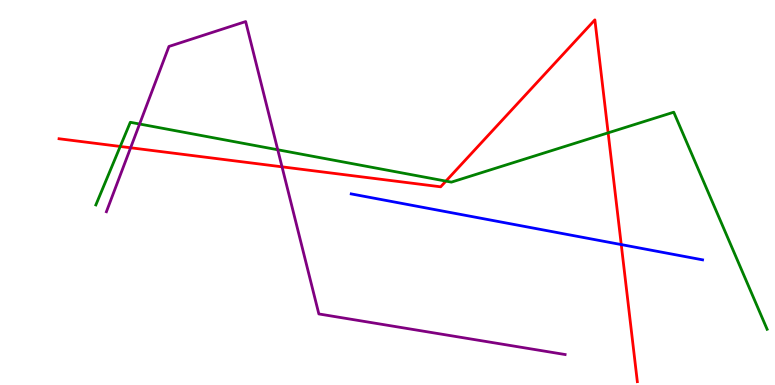[{'lines': ['blue', 'red'], 'intersections': [{'x': 8.02, 'y': 3.65}]}, {'lines': ['green', 'red'], 'intersections': [{'x': 1.55, 'y': 6.2}, {'x': 5.75, 'y': 5.3}, {'x': 7.85, 'y': 6.55}]}, {'lines': ['purple', 'red'], 'intersections': [{'x': 1.69, 'y': 6.16}, {'x': 3.64, 'y': 5.67}]}, {'lines': ['blue', 'green'], 'intersections': []}, {'lines': ['blue', 'purple'], 'intersections': []}, {'lines': ['green', 'purple'], 'intersections': [{'x': 1.8, 'y': 6.78}, {'x': 3.58, 'y': 6.11}]}]